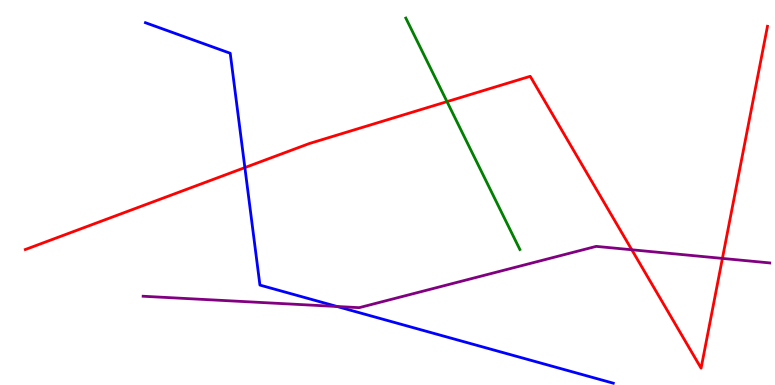[{'lines': ['blue', 'red'], 'intersections': [{'x': 3.16, 'y': 5.65}]}, {'lines': ['green', 'red'], 'intersections': [{'x': 5.77, 'y': 7.36}]}, {'lines': ['purple', 'red'], 'intersections': [{'x': 8.15, 'y': 3.51}, {'x': 9.32, 'y': 3.29}]}, {'lines': ['blue', 'green'], 'intersections': []}, {'lines': ['blue', 'purple'], 'intersections': [{'x': 4.35, 'y': 2.04}]}, {'lines': ['green', 'purple'], 'intersections': []}]